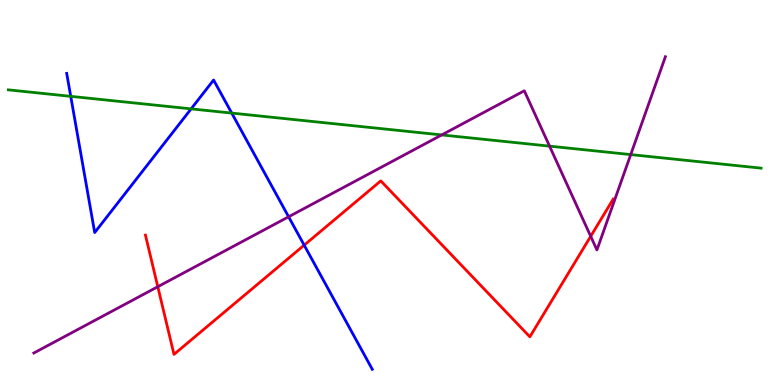[{'lines': ['blue', 'red'], 'intersections': [{'x': 3.92, 'y': 3.63}]}, {'lines': ['green', 'red'], 'intersections': []}, {'lines': ['purple', 'red'], 'intersections': [{'x': 2.04, 'y': 2.55}, {'x': 7.62, 'y': 3.86}]}, {'lines': ['blue', 'green'], 'intersections': [{'x': 0.913, 'y': 7.5}, {'x': 2.47, 'y': 7.17}, {'x': 2.99, 'y': 7.06}]}, {'lines': ['blue', 'purple'], 'intersections': [{'x': 3.72, 'y': 4.37}]}, {'lines': ['green', 'purple'], 'intersections': [{'x': 5.7, 'y': 6.5}, {'x': 7.09, 'y': 6.2}, {'x': 8.14, 'y': 5.98}]}]